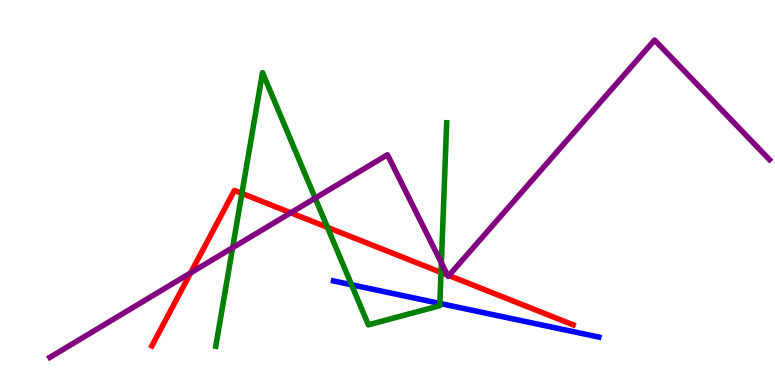[{'lines': ['blue', 'red'], 'intersections': []}, {'lines': ['green', 'red'], 'intersections': [{'x': 3.12, 'y': 4.98}, {'x': 4.23, 'y': 4.09}, {'x': 5.69, 'y': 2.92}]}, {'lines': ['purple', 'red'], 'intersections': [{'x': 2.46, 'y': 2.91}, {'x': 3.75, 'y': 4.47}, {'x': 5.77, 'y': 2.86}, {'x': 5.79, 'y': 2.84}]}, {'lines': ['blue', 'green'], 'intersections': [{'x': 4.54, 'y': 2.6}, {'x': 5.68, 'y': 2.12}]}, {'lines': ['blue', 'purple'], 'intersections': []}, {'lines': ['green', 'purple'], 'intersections': [{'x': 3.0, 'y': 3.57}, {'x': 4.07, 'y': 4.85}, {'x': 5.7, 'y': 3.17}]}]